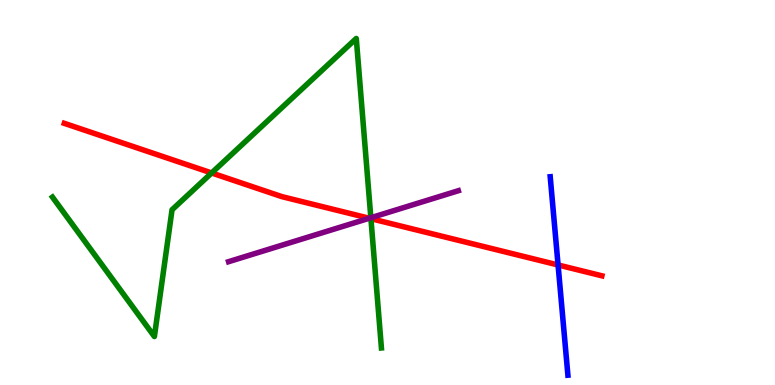[{'lines': ['blue', 'red'], 'intersections': [{'x': 7.2, 'y': 3.12}]}, {'lines': ['green', 'red'], 'intersections': [{'x': 2.73, 'y': 5.51}, {'x': 4.79, 'y': 4.32}]}, {'lines': ['purple', 'red'], 'intersections': [{'x': 4.76, 'y': 4.33}]}, {'lines': ['blue', 'green'], 'intersections': []}, {'lines': ['blue', 'purple'], 'intersections': []}, {'lines': ['green', 'purple'], 'intersections': [{'x': 4.79, 'y': 4.34}]}]